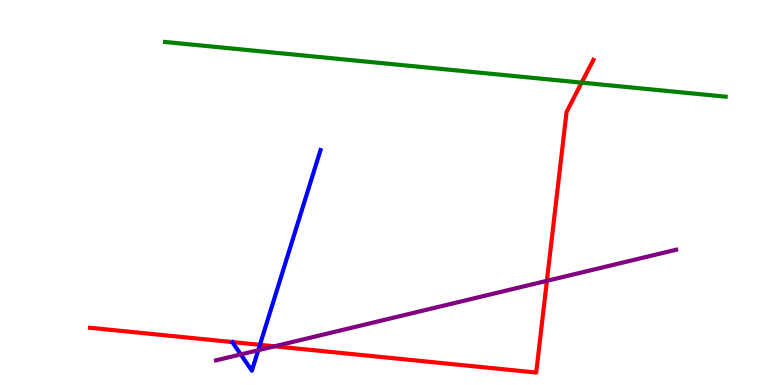[{'lines': ['blue', 'red'], 'intersections': [{'x': 3.35, 'y': 1.04}]}, {'lines': ['green', 'red'], 'intersections': [{'x': 7.51, 'y': 7.85}]}, {'lines': ['purple', 'red'], 'intersections': [{'x': 3.54, 'y': 1.01}, {'x': 7.06, 'y': 2.71}]}, {'lines': ['blue', 'green'], 'intersections': []}, {'lines': ['blue', 'purple'], 'intersections': [{'x': 3.11, 'y': 0.794}, {'x': 3.33, 'y': 0.904}]}, {'lines': ['green', 'purple'], 'intersections': []}]